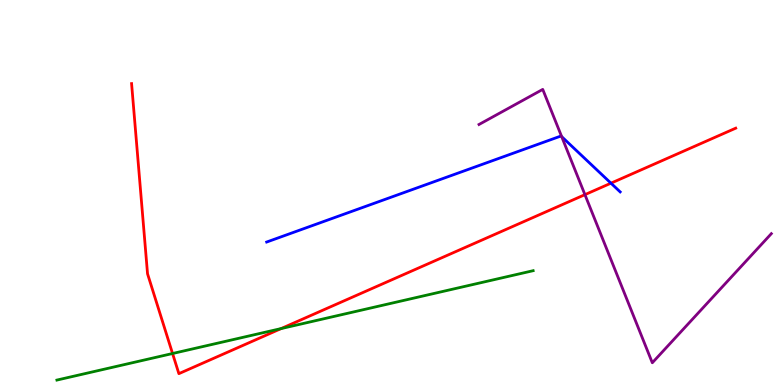[{'lines': ['blue', 'red'], 'intersections': [{'x': 7.88, 'y': 5.24}]}, {'lines': ['green', 'red'], 'intersections': [{'x': 2.23, 'y': 0.818}, {'x': 3.63, 'y': 1.47}]}, {'lines': ['purple', 'red'], 'intersections': [{'x': 7.55, 'y': 4.94}]}, {'lines': ['blue', 'green'], 'intersections': []}, {'lines': ['blue', 'purple'], 'intersections': [{'x': 7.25, 'y': 6.45}]}, {'lines': ['green', 'purple'], 'intersections': []}]